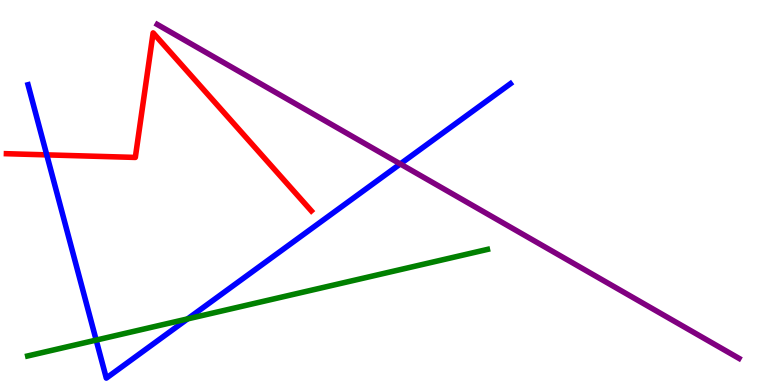[{'lines': ['blue', 'red'], 'intersections': [{'x': 0.603, 'y': 5.98}]}, {'lines': ['green', 'red'], 'intersections': []}, {'lines': ['purple', 'red'], 'intersections': []}, {'lines': ['blue', 'green'], 'intersections': [{'x': 1.24, 'y': 1.17}, {'x': 2.42, 'y': 1.72}]}, {'lines': ['blue', 'purple'], 'intersections': [{'x': 5.16, 'y': 5.74}]}, {'lines': ['green', 'purple'], 'intersections': []}]